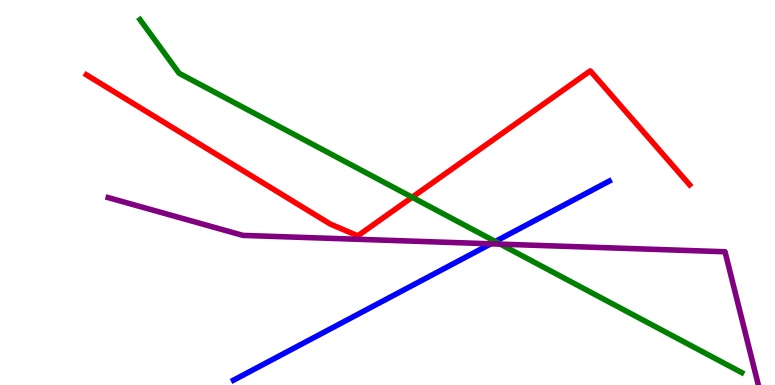[{'lines': ['blue', 'red'], 'intersections': []}, {'lines': ['green', 'red'], 'intersections': [{'x': 5.32, 'y': 4.88}]}, {'lines': ['purple', 'red'], 'intersections': []}, {'lines': ['blue', 'green'], 'intersections': [{'x': 6.39, 'y': 3.73}]}, {'lines': ['blue', 'purple'], 'intersections': [{'x': 6.33, 'y': 3.67}]}, {'lines': ['green', 'purple'], 'intersections': [{'x': 6.45, 'y': 3.66}]}]